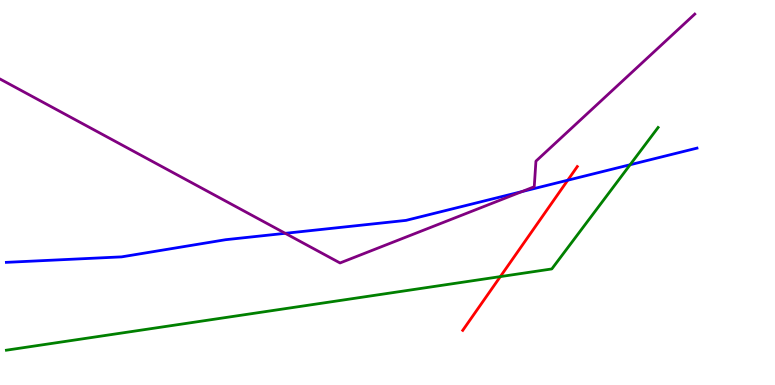[{'lines': ['blue', 'red'], 'intersections': [{'x': 7.33, 'y': 5.32}]}, {'lines': ['green', 'red'], 'intersections': [{'x': 6.46, 'y': 2.82}]}, {'lines': ['purple', 'red'], 'intersections': []}, {'lines': ['blue', 'green'], 'intersections': [{'x': 8.13, 'y': 5.72}]}, {'lines': ['blue', 'purple'], 'intersections': [{'x': 3.68, 'y': 3.94}, {'x': 6.73, 'y': 5.02}]}, {'lines': ['green', 'purple'], 'intersections': []}]